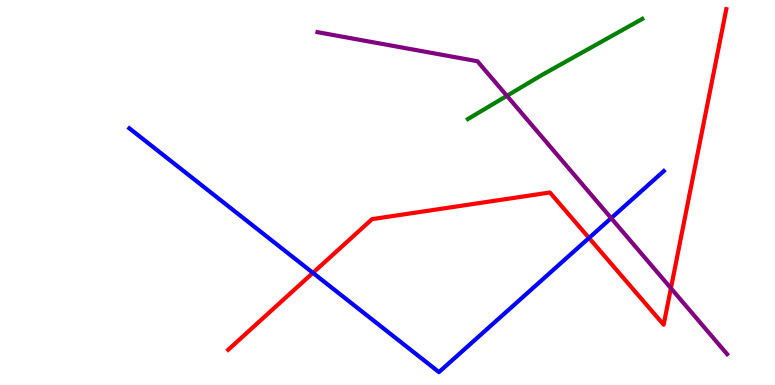[{'lines': ['blue', 'red'], 'intersections': [{'x': 4.04, 'y': 2.91}, {'x': 7.6, 'y': 3.82}]}, {'lines': ['green', 'red'], 'intersections': []}, {'lines': ['purple', 'red'], 'intersections': [{'x': 8.66, 'y': 2.51}]}, {'lines': ['blue', 'green'], 'intersections': []}, {'lines': ['blue', 'purple'], 'intersections': [{'x': 7.89, 'y': 4.33}]}, {'lines': ['green', 'purple'], 'intersections': [{'x': 6.54, 'y': 7.51}]}]